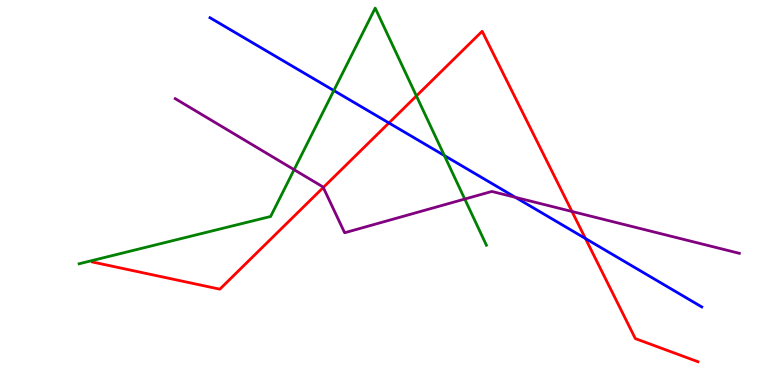[{'lines': ['blue', 'red'], 'intersections': [{'x': 5.02, 'y': 6.81}, {'x': 7.55, 'y': 3.8}]}, {'lines': ['green', 'red'], 'intersections': [{'x': 5.37, 'y': 7.51}]}, {'lines': ['purple', 'red'], 'intersections': [{'x': 4.17, 'y': 5.13}, {'x': 7.38, 'y': 4.51}]}, {'lines': ['blue', 'green'], 'intersections': [{'x': 4.31, 'y': 7.65}, {'x': 5.73, 'y': 5.96}]}, {'lines': ['blue', 'purple'], 'intersections': [{'x': 6.65, 'y': 4.87}]}, {'lines': ['green', 'purple'], 'intersections': [{'x': 3.8, 'y': 5.59}, {'x': 6.0, 'y': 4.83}]}]